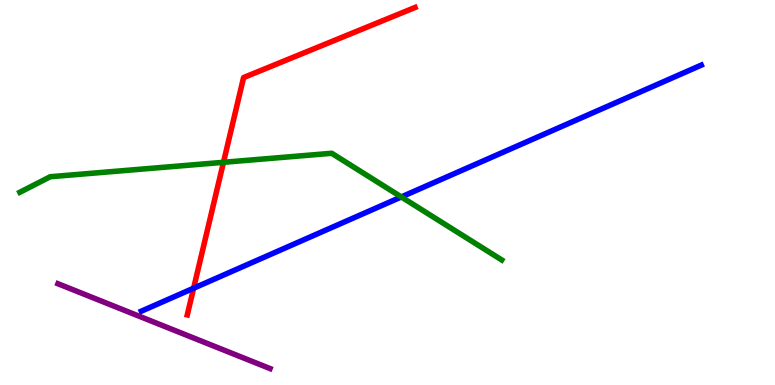[{'lines': ['blue', 'red'], 'intersections': [{'x': 2.5, 'y': 2.51}]}, {'lines': ['green', 'red'], 'intersections': [{'x': 2.88, 'y': 5.78}]}, {'lines': ['purple', 'red'], 'intersections': []}, {'lines': ['blue', 'green'], 'intersections': [{'x': 5.18, 'y': 4.88}]}, {'lines': ['blue', 'purple'], 'intersections': []}, {'lines': ['green', 'purple'], 'intersections': []}]